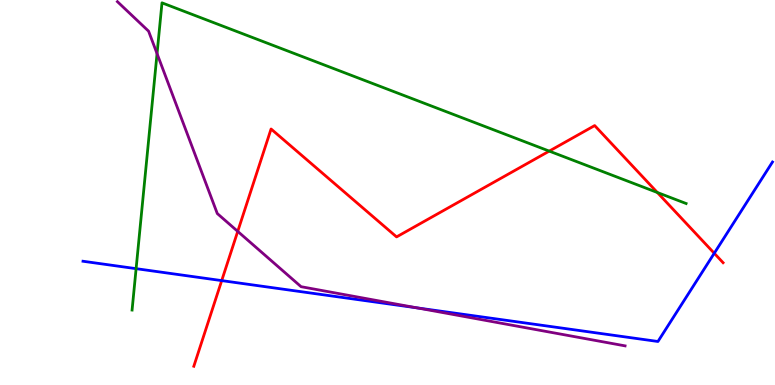[{'lines': ['blue', 'red'], 'intersections': [{'x': 2.86, 'y': 2.71}, {'x': 9.22, 'y': 3.42}]}, {'lines': ['green', 'red'], 'intersections': [{'x': 7.09, 'y': 6.08}, {'x': 8.48, 'y': 5.0}]}, {'lines': ['purple', 'red'], 'intersections': [{'x': 3.07, 'y': 3.99}]}, {'lines': ['blue', 'green'], 'intersections': [{'x': 1.76, 'y': 3.02}]}, {'lines': ['blue', 'purple'], 'intersections': [{'x': 5.38, 'y': 2.0}]}, {'lines': ['green', 'purple'], 'intersections': [{'x': 2.03, 'y': 8.61}]}]